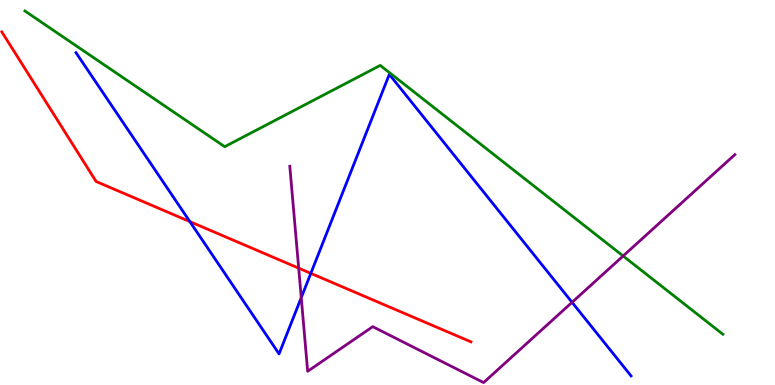[{'lines': ['blue', 'red'], 'intersections': [{'x': 2.45, 'y': 4.24}, {'x': 4.01, 'y': 2.9}]}, {'lines': ['green', 'red'], 'intersections': []}, {'lines': ['purple', 'red'], 'intersections': [{'x': 3.85, 'y': 3.04}]}, {'lines': ['blue', 'green'], 'intersections': []}, {'lines': ['blue', 'purple'], 'intersections': [{'x': 3.89, 'y': 2.27}, {'x': 7.38, 'y': 2.15}]}, {'lines': ['green', 'purple'], 'intersections': [{'x': 8.04, 'y': 3.35}]}]